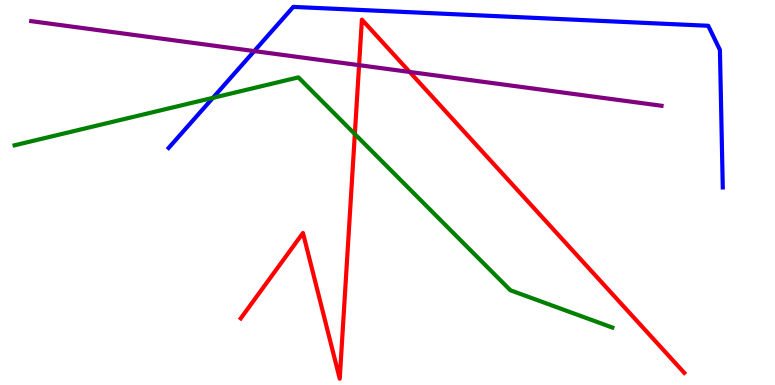[{'lines': ['blue', 'red'], 'intersections': []}, {'lines': ['green', 'red'], 'intersections': [{'x': 4.58, 'y': 6.52}]}, {'lines': ['purple', 'red'], 'intersections': [{'x': 4.63, 'y': 8.31}, {'x': 5.29, 'y': 8.13}]}, {'lines': ['blue', 'green'], 'intersections': [{'x': 2.75, 'y': 7.46}]}, {'lines': ['blue', 'purple'], 'intersections': [{'x': 3.28, 'y': 8.67}]}, {'lines': ['green', 'purple'], 'intersections': []}]